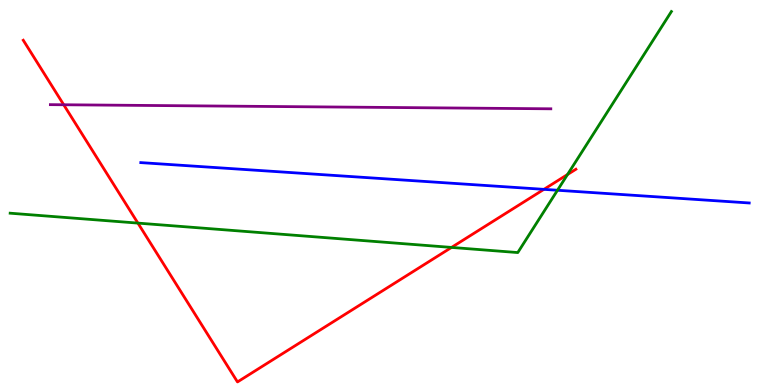[{'lines': ['blue', 'red'], 'intersections': [{'x': 7.02, 'y': 5.08}]}, {'lines': ['green', 'red'], 'intersections': [{'x': 1.78, 'y': 4.21}, {'x': 5.83, 'y': 3.57}, {'x': 7.32, 'y': 5.47}]}, {'lines': ['purple', 'red'], 'intersections': [{'x': 0.822, 'y': 7.28}]}, {'lines': ['blue', 'green'], 'intersections': [{'x': 7.19, 'y': 5.06}]}, {'lines': ['blue', 'purple'], 'intersections': []}, {'lines': ['green', 'purple'], 'intersections': []}]